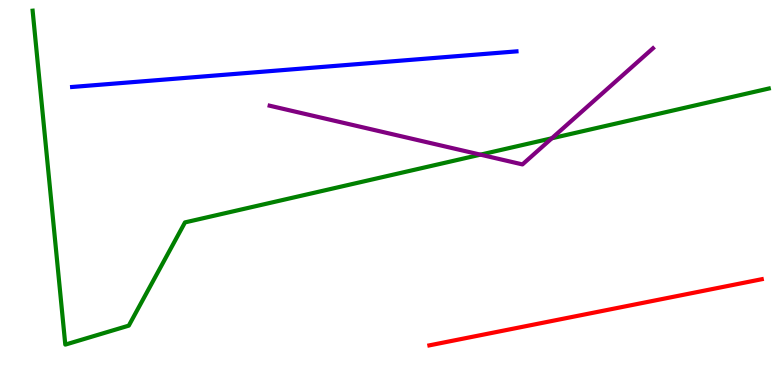[{'lines': ['blue', 'red'], 'intersections': []}, {'lines': ['green', 'red'], 'intersections': []}, {'lines': ['purple', 'red'], 'intersections': []}, {'lines': ['blue', 'green'], 'intersections': []}, {'lines': ['blue', 'purple'], 'intersections': []}, {'lines': ['green', 'purple'], 'intersections': [{'x': 6.2, 'y': 5.98}, {'x': 7.12, 'y': 6.41}]}]